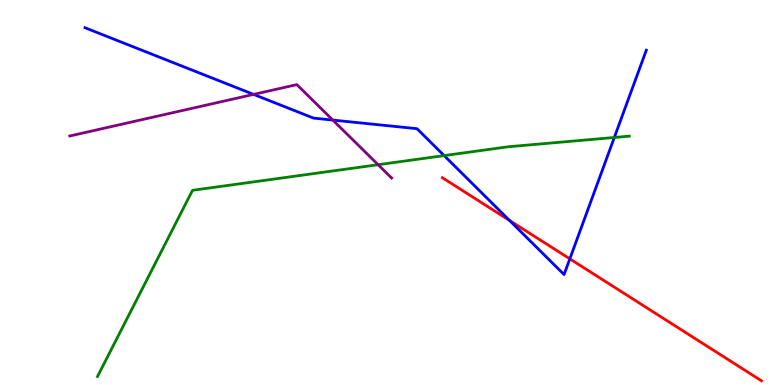[{'lines': ['blue', 'red'], 'intersections': [{'x': 6.57, 'y': 4.27}, {'x': 7.35, 'y': 3.28}]}, {'lines': ['green', 'red'], 'intersections': []}, {'lines': ['purple', 'red'], 'intersections': []}, {'lines': ['blue', 'green'], 'intersections': [{'x': 5.73, 'y': 5.96}, {'x': 7.93, 'y': 6.43}]}, {'lines': ['blue', 'purple'], 'intersections': [{'x': 3.27, 'y': 7.55}, {'x': 4.29, 'y': 6.88}]}, {'lines': ['green', 'purple'], 'intersections': [{'x': 4.88, 'y': 5.72}]}]